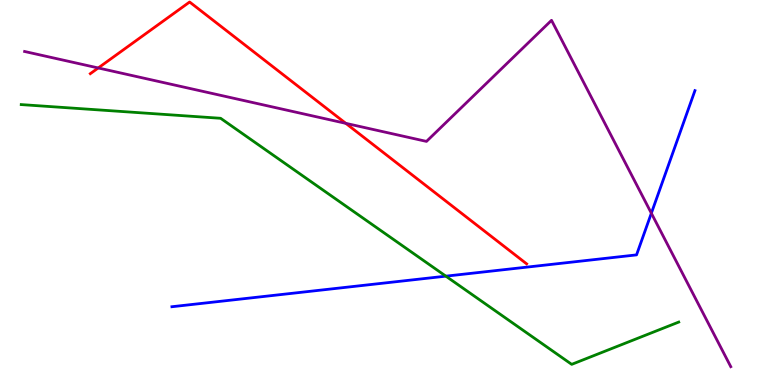[{'lines': ['blue', 'red'], 'intersections': []}, {'lines': ['green', 'red'], 'intersections': []}, {'lines': ['purple', 'red'], 'intersections': [{'x': 1.27, 'y': 8.23}, {'x': 4.46, 'y': 6.8}]}, {'lines': ['blue', 'green'], 'intersections': [{'x': 5.75, 'y': 2.83}]}, {'lines': ['blue', 'purple'], 'intersections': [{'x': 8.4, 'y': 4.46}]}, {'lines': ['green', 'purple'], 'intersections': []}]